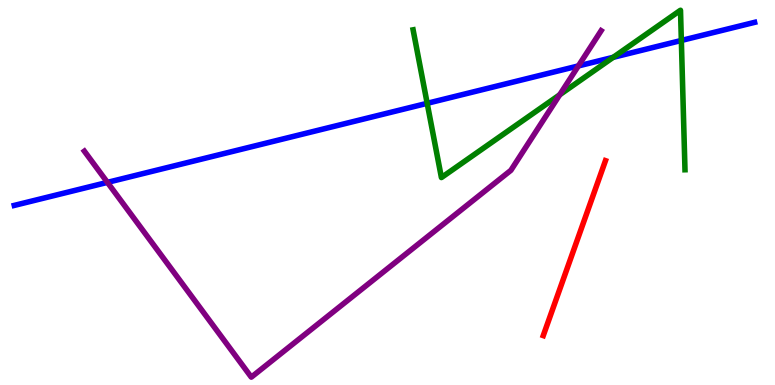[{'lines': ['blue', 'red'], 'intersections': []}, {'lines': ['green', 'red'], 'intersections': []}, {'lines': ['purple', 'red'], 'intersections': []}, {'lines': ['blue', 'green'], 'intersections': [{'x': 5.51, 'y': 7.32}, {'x': 7.91, 'y': 8.51}, {'x': 8.79, 'y': 8.95}]}, {'lines': ['blue', 'purple'], 'intersections': [{'x': 1.39, 'y': 5.26}, {'x': 7.46, 'y': 8.29}]}, {'lines': ['green', 'purple'], 'intersections': [{'x': 7.22, 'y': 7.54}]}]